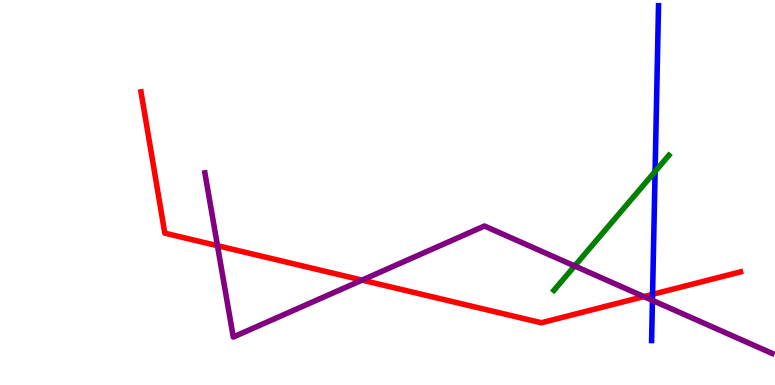[{'lines': ['blue', 'red'], 'intersections': [{'x': 8.42, 'y': 2.35}]}, {'lines': ['green', 'red'], 'intersections': []}, {'lines': ['purple', 'red'], 'intersections': [{'x': 2.81, 'y': 3.62}, {'x': 4.67, 'y': 2.72}, {'x': 8.31, 'y': 2.3}]}, {'lines': ['blue', 'green'], 'intersections': [{'x': 8.45, 'y': 5.55}]}, {'lines': ['blue', 'purple'], 'intersections': [{'x': 8.42, 'y': 2.2}]}, {'lines': ['green', 'purple'], 'intersections': [{'x': 7.42, 'y': 3.09}]}]